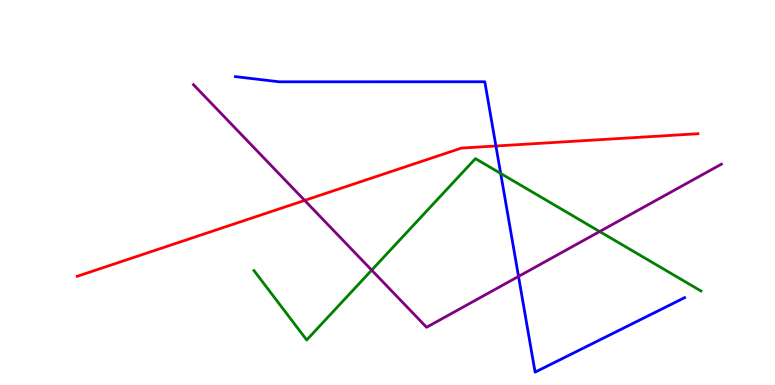[{'lines': ['blue', 'red'], 'intersections': [{'x': 6.4, 'y': 6.21}]}, {'lines': ['green', 'red'], 'intersections': []}, {'lines': ['purple', 'red'], 'intersections': [{'x': 3.93, 'y': 4.79}]}, {'lines': ['blue', 'green'], 'intersections': [{'x': 6.46, 'y': 5.49}]}, {'lines': ['blue', 'purple'], 'intersections': [{'x': 6.69, 'y': 2.82}]}, {'lines': ['green', 'purple'], 'intersections': [{'x': 4.8, 'y': 2.98}, {'x': 7.74, 'y': 3.99}]}]